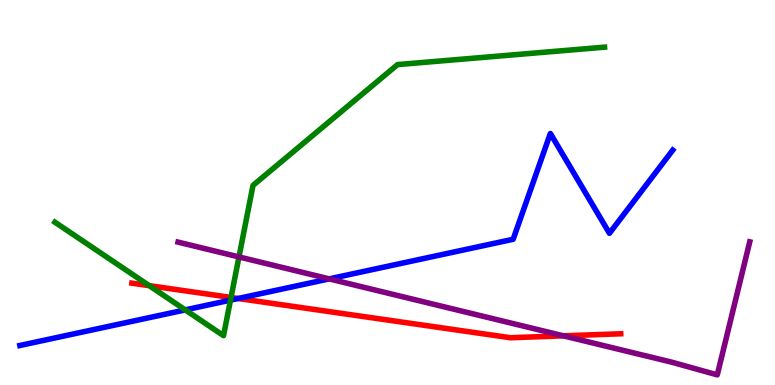[{'lines': ['blue', 'red'], 'intersections': [{'x': 3.07, 'y': 2.25}]}, {'lines': ['green', 'red'], 'intersections': [{'x': 1.93, 'y': 2.58}, {'x': 2.98, 'y': 2.27}]}, {'lines': ['purple', 'red'], 'intersections': [{'x': 7.27, 'y': 1.28}]}, {'lines': ['blue', 'green'], 'intersections': [{'x': 2.39, 'y': 1.95}, {'x': 2.97, 'y': 2.2}]}, {'lines': ['blue', 'purple'], 'intersections': [{'x': 4.25, 'y': 2.76}]}, {'lines': ['green', 'purple'], 'intersections': [{'x': 3.08, 'y': 3.33}]}]